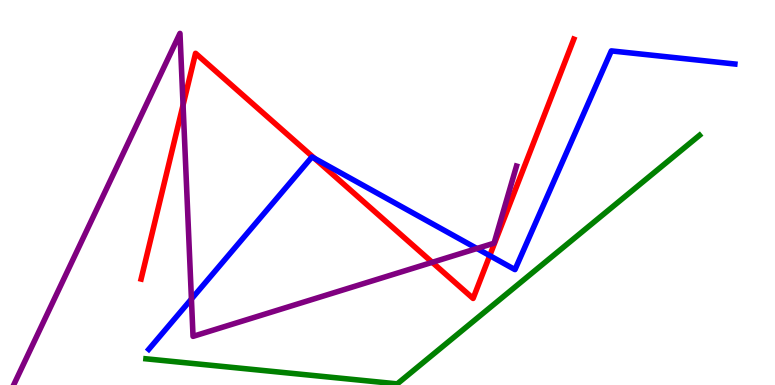[{'lines': ['blue', 'red'], 'intersections': [{'x': 4.06, 'y': 5.89}, {'x': 6.32, 'y': 3.36}]}, {'lines': ['green', 'red'], 'intersections': []}, {'lines': ['purple', 'red'], 'intersections': [{'x': 2.36, 'y': 7.27}, {'x': 5.58, 'y': 3.19}]}, {'lines': ['blue', 'green'], 'intersections': []}, {'lines': ['blue', 'purple'], 'intersections': [{'x': 2.47, 'y': 2.23}, {'x': 6.15, 'y': 3.55}]}, {'lines': ['green', 'purple'], 'intersections': []}]